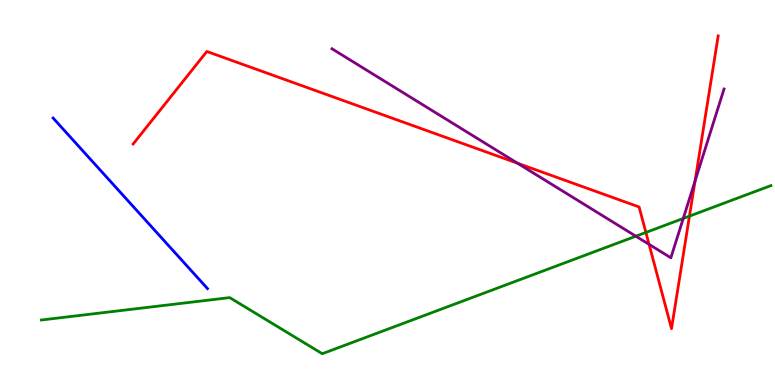[{'lines': ['blue', 'red'], 'intersections': []}, {'lines': ['green', 'red'], 'intersections': [{'x': 8.33, 'y': 3.96}, {'x': 8.9, 'y': 4.39}]}, {'lines': ['purple', 'red'], 'intersections': [{'x': 6.68, 'y': 5.76}, {'x': 8.37, 'y': 3.65}, {'x': 8.97, 'y': 5.3}]}, {'lines': ['blue', 'green'], 'intersections': []}, {'lines': ['blue', 'purple'], 'intersections': []}, {'lines': ['green', 'purple'], 'intersections': [{'x': 8.2, 'y': 3.86}, {'x': 8.82, 'y': 4.33}]}]